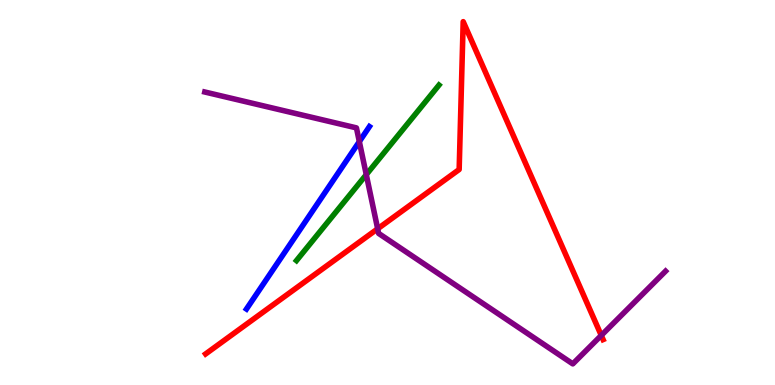[{'lines': ['blue', 'red'], 'intersections': []}, {'lines': ['green', 'red'], 'intersections': []}, {'lines': ['purple', 'red'], 'intersections': [{'x': 4.87, 'y': 4.06}, {'x': 7.76, 'y': 1.29}]}, {'lines': ['blue', 'green'], 'intersections': []}, {'lines': ['blue', 'purple'], 'intersections': [{'x': 4.64, 'y': 6.32}]}, {'lines': ['green', 'purple'], 'intersections': [{'x': 4.73, 'y': 5.46}]}]